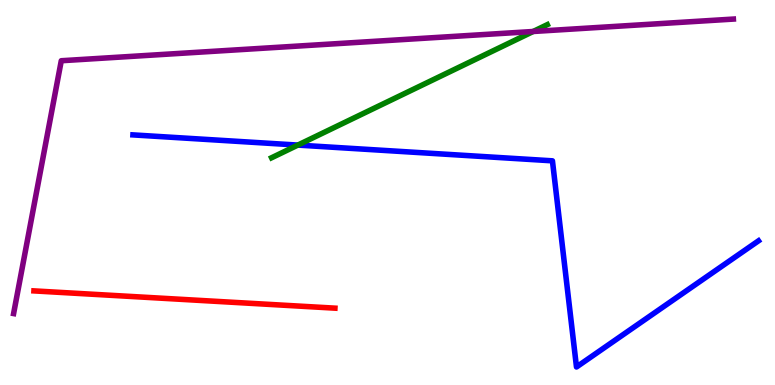[{'lines': ['blue', 'red'], 'intersections': []}, {'lines': ['green', 'red'], 'intersections': []}, {'lines': ['purple', 'red'], 'intersections': []}, {'lines': ['blue', 'green'], 'intersections': [{'x': 3.84, 'y': 6.23}]}, {'lines': ['blue', 'purple'], 'intersections': []}, {'lines': ['green', 'purple'], 'intersections': [{'x': 6.88, 'y': 9.18}]}]